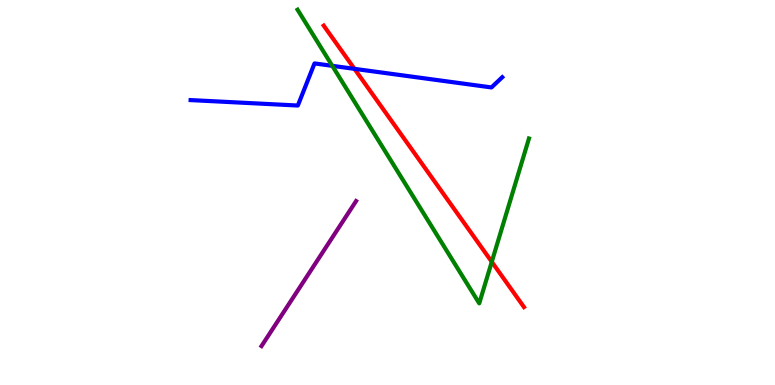[{'lines': ['blue', 'red'], 'intersections': [{'x': 4.57, 'y': 8.21}]}, {'lines': ['green', 'red'], 'intersections': [{'x': 6.35, 'y': 3.2}]}, {'lines': ['purple', 'red'], 'intersections': []}, {'lines': ['blue', 'green'], 'intersections': [{'x': 4.29, 'y': 8.29}]}, {'lines': ['blue', 'purple'], 'intersections': []}, {'lines': ['green', 'purple'], 'intersections': []}]